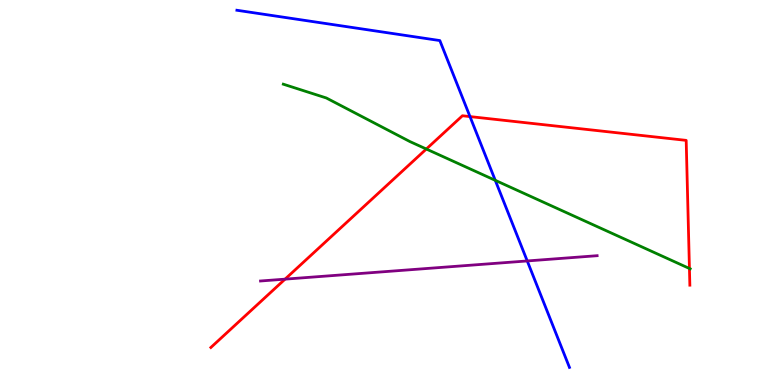[{'lines': ['blue', 'red'], 'intersections': [{'x': 6.06, 'y': 6.97}]}, {'lines': ['green', 'red'], 'intersections': [{'x': 5.5, 'y': 6.13}, {'x': 8.9, 'y': 3.03}]}, {'lines': ['purple', 'red'], 'intersections': [{'x': 3.68, 'y': 2.75}]}, {'lines': ['blue', 'green'], 'intersections': [{'x': 6.39, 'y': 5.32}]}, {'lines': ['blue', 'purple'], 'intersections': [{'x': 6.8, 'y': 3.22}]}, {'lines': ['green', 'purple'], 'intersections': []}]